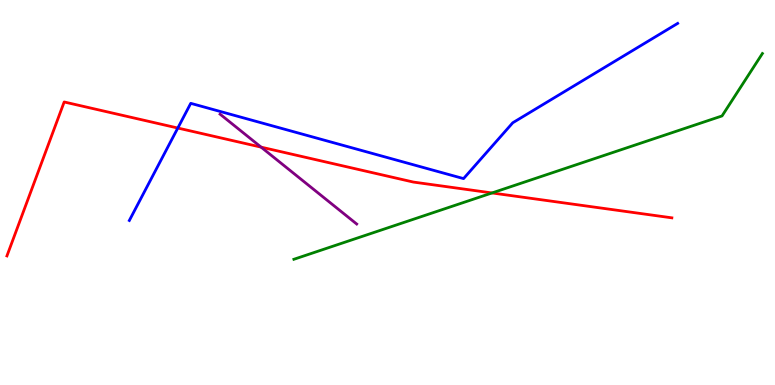[{'lines': ['blue', 'red'], 'intersections': [{'x': 2.29, 'y': 6.67}]}, {'lines': ['green', 'red'], 'intersections': [{'x': 6.35, 'y': 4.99}]}, {'lines': ['purple', 'red'], 'intersections': [{'x': 3.37, 'y': 6.18}]}, {'lines': ['blue', 'green'], 'intersections': []}, {'lines': ['blue', 'purple'], 'intersections': []}, {'lines': ['green', 'purple'], 'intersections': []}]